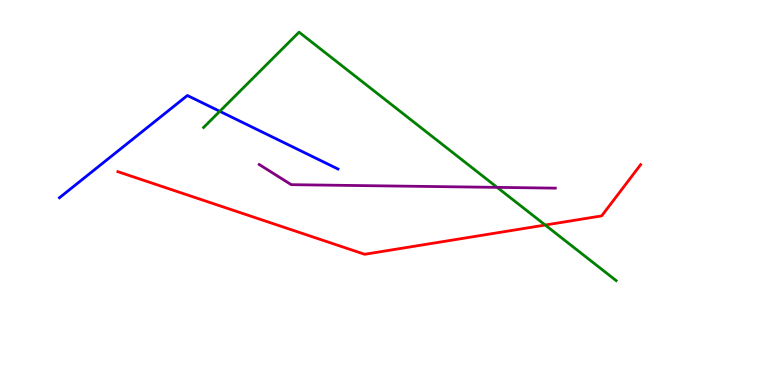[{'lines': ['blue', 'red'], 'intersections': []}, {'lines': ['green', 'red'], 'intersections': [{'x': 7.04, 'y': 4.15}]}, {'lines': ['purple', 'red'], 'intersections': []}, {'lines': ['blue', 'green'], 'intersections': [{'x': 2.84, 'y': 7.11}]}, {'lines': ['blue', 'purple'], 'intersections': []}, {'lines': ['green', 'purple'], 'intersections': [{'x': 6.41, 'y': 5.13}]}]